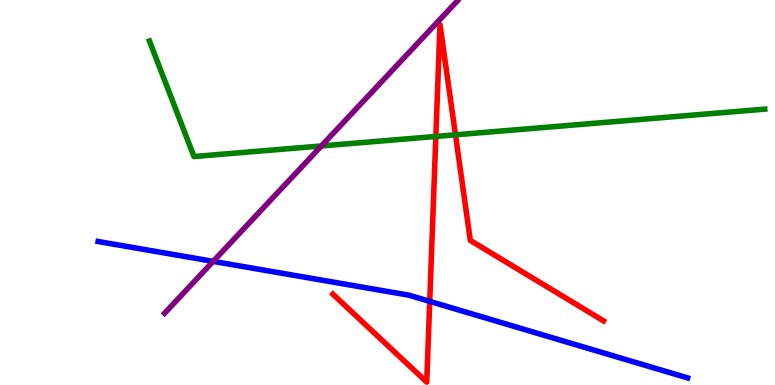[{'lines': ['blue', 'red'], 'intersections': [{'x': 5.54, 'y': 2.17}]}, {'lines': ['green', 'red'], 'intersections': [{'x': 5.62, 'y': 6.46}, {'x': 5.88, 'y': 6.5}]}, {'lines': ['purple', 'red'], 'intersections': []}, {'lines': ['blue', 'green'], 'intersections': []}, {'lines': ['blue', 'purple'], 'intersections': [{'x': 2.75, 'y': 3.21}]}, {'lines': ['green', 'purple'], 'intersections': [{'x': 4.15, 'y': 6.21}]}]